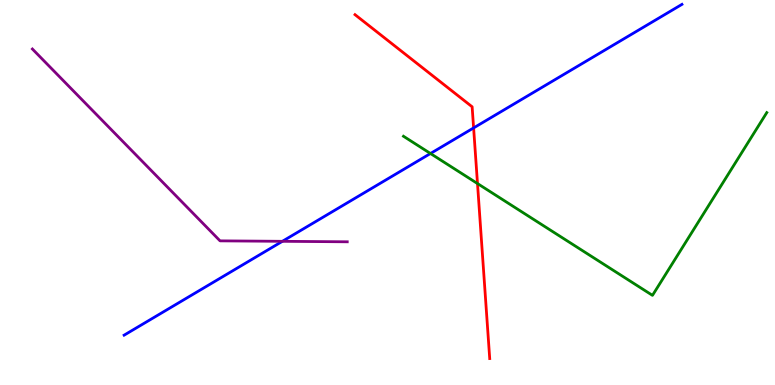[{'lines': ['blue', 'red'], 'intersections': [{'x': 6.11, 'y': 6.68}]}, {'lines': ['green', 'red'], 'intersections': [{'x': 6.16, 'y': 5.23}]}, {'lines': ['purple', 'red'], 'intersections': []}, {'lines': ['blue', 'green'], 'intersections': [{'x': 5.55, 'y': 6.01}]}, {'lines': ['blue', 'purple'], 'intersections': [{'x': 3.64, 'y': 3.73}]}, {'lines': ['green', 'purple'], 'intersections': []}]